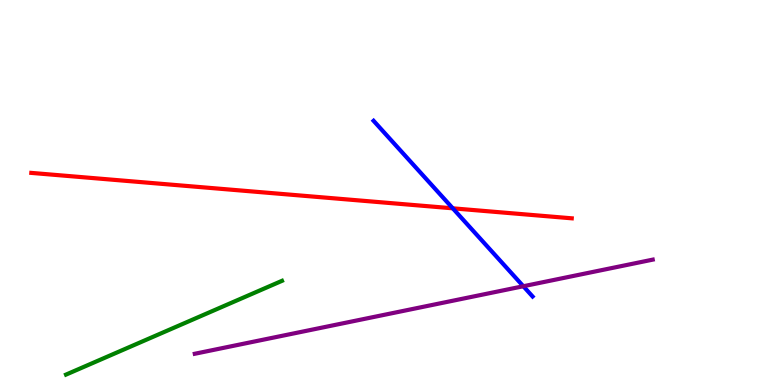[{'lines': ['blue', 'red'], 'intersections': [{'x': 5.84, 'y': 4.59}]}, {'lines': ['green', 'red'], 'intersections': []}, {'lines': ['purple', 'red'], 'intersections': []}, {'lines': ['blue', 'green'], 'intersections': []}, {'lines': ['blue', 'purple'], 'intersections': [{'x': 6.75, 'y': 2.57}]}, {'lines': ['green', 'purple'], 'intersections': []}]